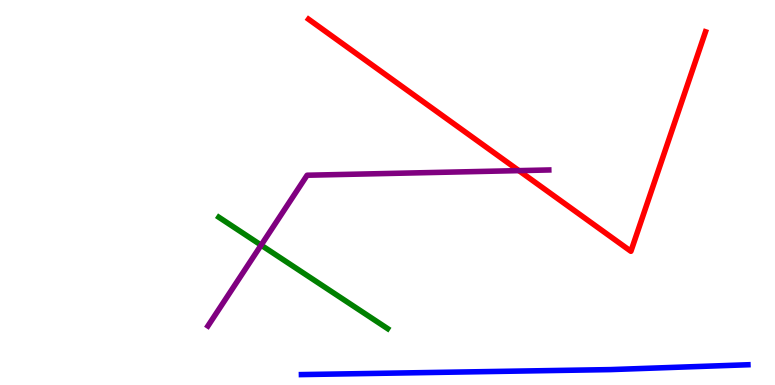[{'lines': ['blue', 'red'], 'intersections': []}, {'lines': ['green', 'red'], 'intersections': []}, {'lines': ['purple', 'red'], 'intersections': [{'x': 6.7, 'y': 5.57}]}, {'lines': ['blue', 'green'], 'intersections': []}, {'lines': ['blue', 'purple'], 'intersections': []}, {'lines': ['green', 'purple'], 'intersections': [{'x': 3.37, 'y': 3.63}]}]